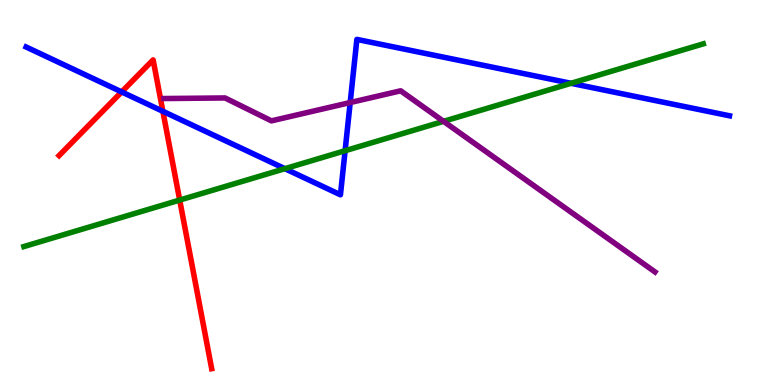[{'lines': ['blue', 'red'], 'intersections': [{'x': 1.57, 'y': 7.61}, {'x': 2.1, 'y': 7.11}]}, {'lines': ['green', 'red'], 'intersections': [{'x': 2.32, 'y': 4.8}]}, {'lines': ['purple', 'red'], 'intersections': []}, {'lines': ['blue', 'green'], 'intersections': [{'x': 3.68, 'y': 5.62}, {'x': 4.45, 'y': 6.09}, {'x': 7.37, 'y': 7.84}]}, {'lines': ['blue', 'purple'], 'intersections': [{'x': 4.52, 'y': 7.34}]}, {'lines': ['green', 'purple'], 'intersections': [{'x': 5.72, 'y': 6.85}]}]